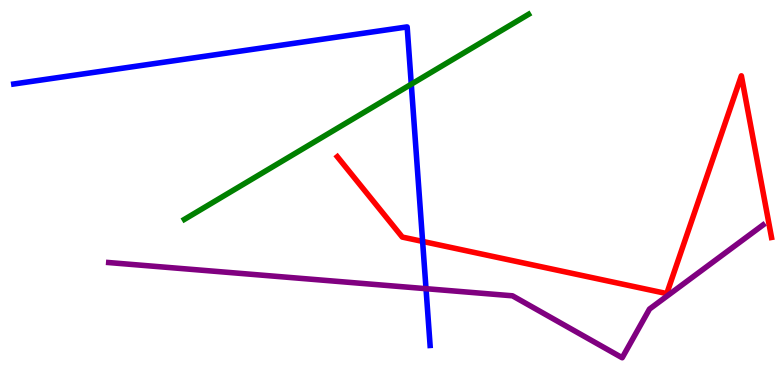[{'lines': ['blue', 'red'], 'intersections': [{'x': 5.45, 'y': 3.73}]}, {'lines': ['green', 'red'], 'intersections': []}, {'lines': ['purple', 'red'], 'intersections': []}, {'lines': ['blue', 'green'], 'intersections': [{'x': 5.31, 'y': 7.81}]}, {'lines': ['blue', 'purple'], 'intersections': [{'x': 5.5, 'y': 2.5}]}, {'lines': ['green', 'purple'], 'intersections': []}]